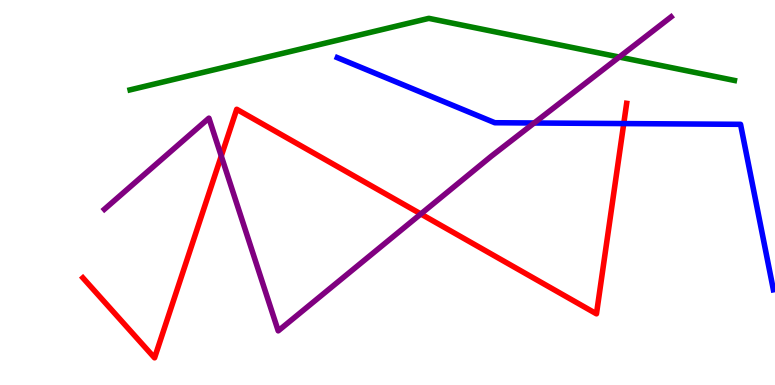[{'lines': ['blue', 'red'], 'intersections': [{'x': 8.05, 'y': 6.79}]}, {'lines': ['green', 'red'], 'intersections': []}, {'lines': ['purple', 'red'], 'intersections': [{'x': 2.86, 'y': 5.95}, {'x': 5.43, 'y': 4.44}]}, {'lines': ['blue', 'green'], 'intersections': []}, {'lines': ['blue', 'purple'], 'intersections': [{'x': 6.89, 'y': 6.81}]}, {'lines': ['green', 'purple'], 'intersections': [{'x': 7.99, 'y': 8.52}]}]